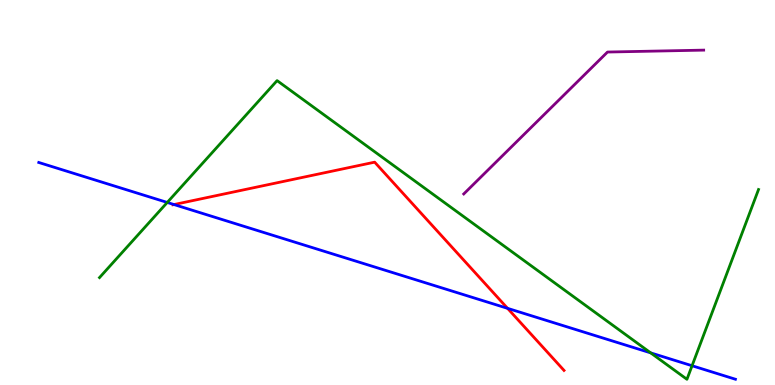[{'lines': ['blue', 'red'], 'intersections': [{'x': 2.25, 'y': 4.69}, {'x': 6.55, 'y': 1.99}]}, {'lines': ['green', 'red'], 'intersections': []}, {'lines': ['purple', 'red'], 'intersections': []}, {'lines': ['blue', 'green'], 'intersections': [{'x': 2.16, 'y': 4.74}, {'x': 8.4, 'y': 0.835}, {'x': 8.93, 'y': 0.5}]}, {'lines': ['blue', 'purple'], 'intersections': []}, {'lines': ['green', 'purple'], 'intersections': []}]